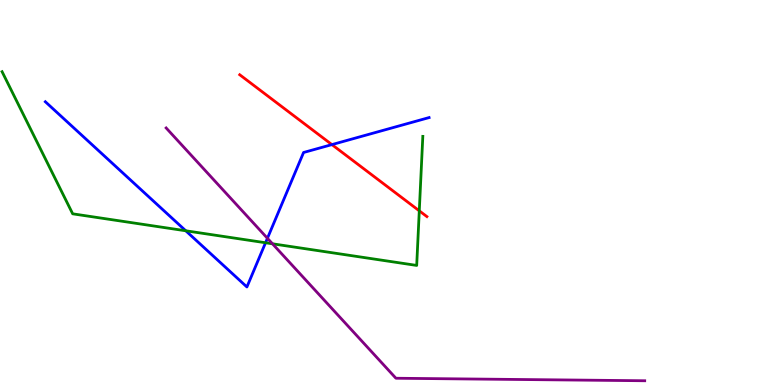[{'lines': ['blue', 'red'], 'intersections': [{'x': 4.28, 'y': 6.24}]}, {'lines': ['green', 'red'], 'intersections': [{'x': 5.41, 'y': 4.52}]}, {'lines': ['purple', 'red'], 'intersections': []}, {'lines': ['blue', 'green'], 'intersections': [{'x': 2.4, 'y': 4.01}, {'x': 3.43, 'y': 3.69}]}, {'lines': ['blue', 'purple'], 'intersections': [{'x': 3.45, 'y': 3.81}]}, {'lines': ['green', 'purple'], 'intersections': [{'x': 3.52, 'y': 3.67}]}]